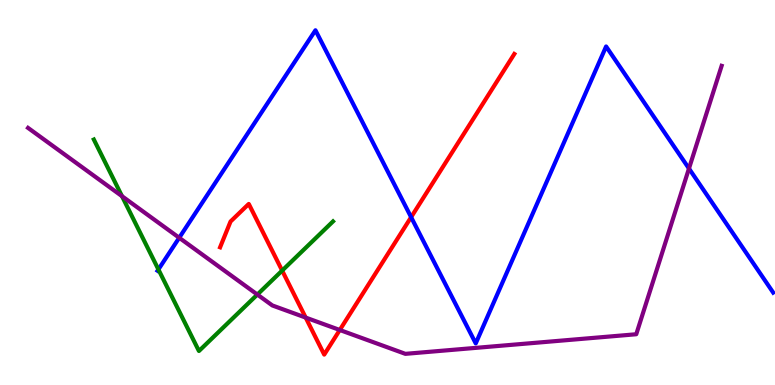[{'lines': ['blue', 'red'], 'intersections': [{'x': 5.3, 'y': 4.36}]}, {'lines': ['green', 'red'], 'intersections': [{'x': 3.64, 'y': 2.97}]}, {'lines': ['purple', 'red'], 'intersections': [{'x': 3.94, 'y': 1.75}, {'x': 4.38, 'y': 1.43}]}, {'lines': ['blue', 'green'], 'intersections': [{'x': 2.04, 'y': 3.0}]}, {'lines': ['blue', 'purple'], 'intersections': [{'x': 2.31, 'y': 3.82}, {'x': 8.89, 'y': 5.62}]}, {'lines': ['green', 'purple'], 'intersections': [{'x': 1.57, 'y': 4.9}, {'x': 3.32, 'y': 2.35}]}]